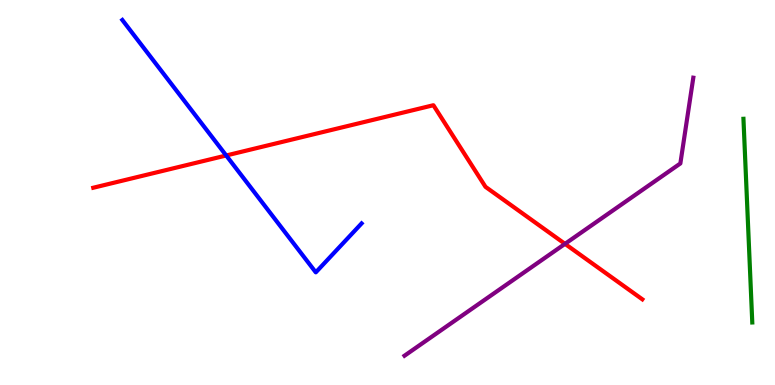[{'lines': ['blue', 'red'], 'intersections': [{'x': 2.92, 'y': 5.96}]}, {'lines': ['green', 'red'], 'intersections': []}, {'lines': ['purple', 'red'], 'intersections': [{'x': 7.29, 'y': 3.67}]}, {'lines': ['blue', 'green'], 'intersections': []}, {'lines': ['blue', 'purple'], 'intersections': []}, {'lines': ['green', 'purple'], 'intersections': []}]